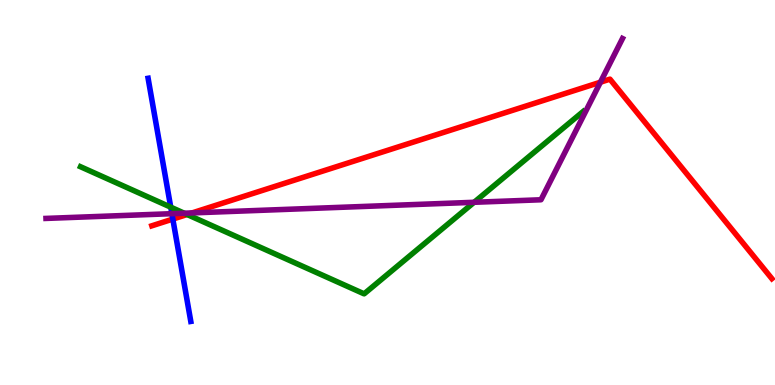[{'lines': ['blue', 'red'], 'intersections': [{'x': 2.23, 'y': 4.31}]}, {'lines': ['green', 'red'], 'intersections': [{'x': 2.41, 'y': 4.43}]}, {'lines': ['purple', 'red'], 'intersections': [{'x': 2.48, 'y': 4.47}, {'x': 7.75, 'y': 7.86}]}, {'lines': ['blue', 'green'], 'intersections': [{'x': 2.2, 'y': 4.62}]}, {'lines': ['blue', 'purple'], 'intersections': [{'x': 2.22, 'y': 4.45}]}, {'lines': ['green', 'purple'], 'intersections': [{'x': 2.38, 'y': 4.46}, {'x': 6.12, 'y': 4.75}]}]